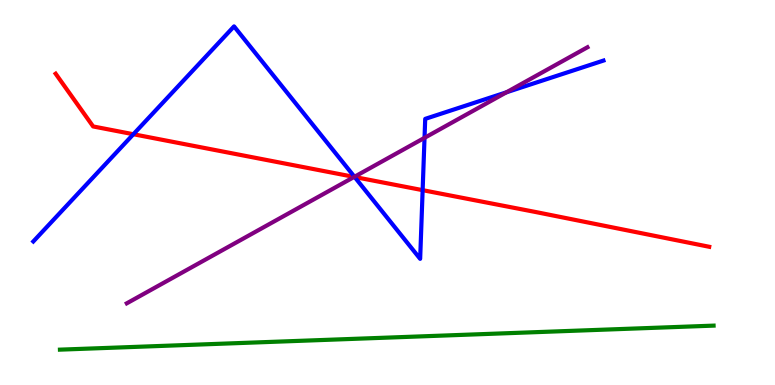[{'lines': ['blue', 'red'], 'intersections': [{'x': 1.72, 'y': 6.51}, {'x': 4.58, 'y': 5.4}, {'x': 5.45, 'y': 5.06}]}, {'lines': ['green', 'red'], 'intersections': []}, {'lines': ['purple', 'red'], 'intersections': [{'x': 4.57, 'y': 5.4}]}, {'lines': ['blue', 'green'], 'intersections': []}, {'lines': ['blue', 'purple'], 'intersections': [{'x': 4.57, 'y': 5.41}, {'x': 5.48, 'y': 6.42}, {'x': 6.53, 'y': 7.6}]}, {'lines': ['green', 'purple'], 'intersections': []}]